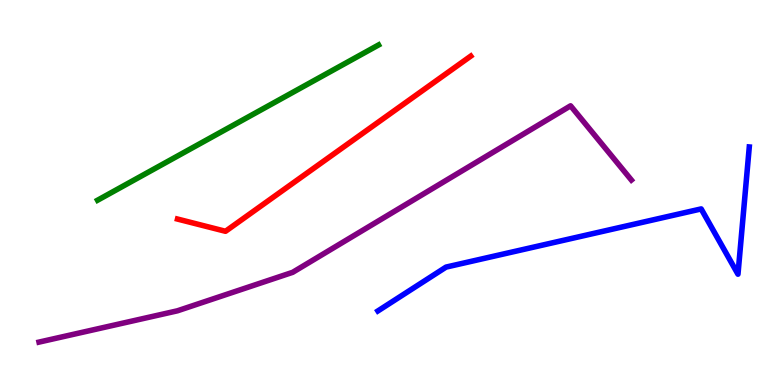[{'lines': ['blue', 'red'], 'intersections': []}, {'lines': ['green', 'red'], 'intersections': []}, {'lines': ['purple', 'red'], 'intersections': []}, {'lines': ['blue', 'green'], 'intersections': []}, {'lines': ['blue', 'purple'], 'intersections': []}, {'lines': ['green', 'purple'], 'intersections': []}]